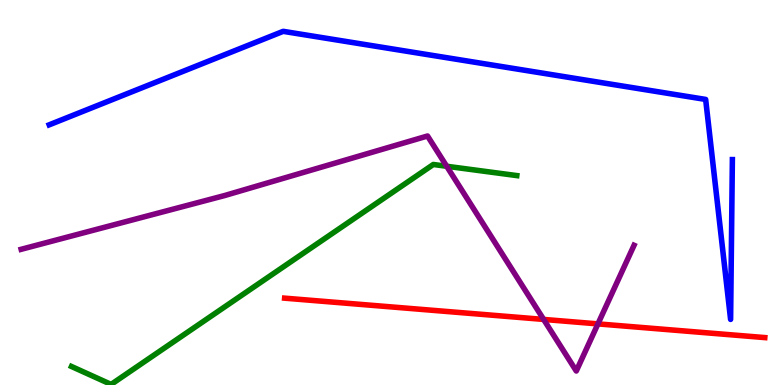[{'lines': ['blue', 'red'], 'intersections': []}, {'lines': ['green', 'red'], 'intersections': []}, {'lines': ['purple', 'red'], 'intersections': [{'x': 7.01, 'y': 1.7}, {'x': 7.72, 'y': 1.59}]}, {'lines': ['blue', 'green'], 'intersections': []}, {'lines': ['blue', 'purple'], 'intersections': []}, {'lines': ['green', 'purple'], 'intersections': [{'x': 5.76, 'y': 5.68}]}]